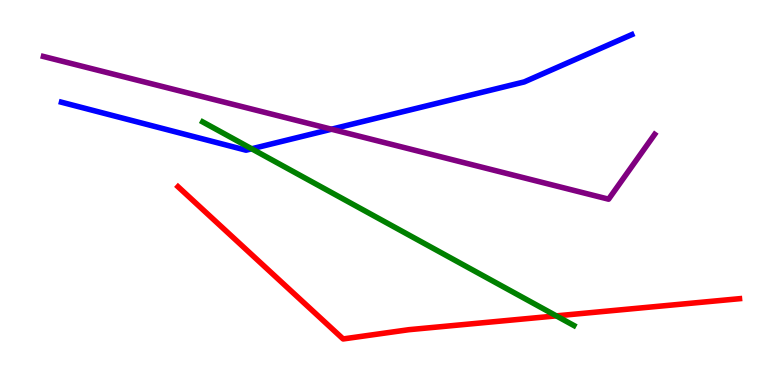[{'lines': ['blue', 'red'], 'intersections': []}, {'lines': ['green', 'red'], 'intersections': [{'x': 7.18, 'y': 1.8}]}, {'lines': ['purple', 'red'], 'intersections': []}, {'lines': ['blue', 'green'], 'intersections': [{'x': 3.25, 'y': 6.14}]}, {'lines': ['blue', 'purple'], 'intersections': [{'x': 4.28, 'y': 6.64}]}, {'lines': ['green', 'purple'], 'intersections': []}]